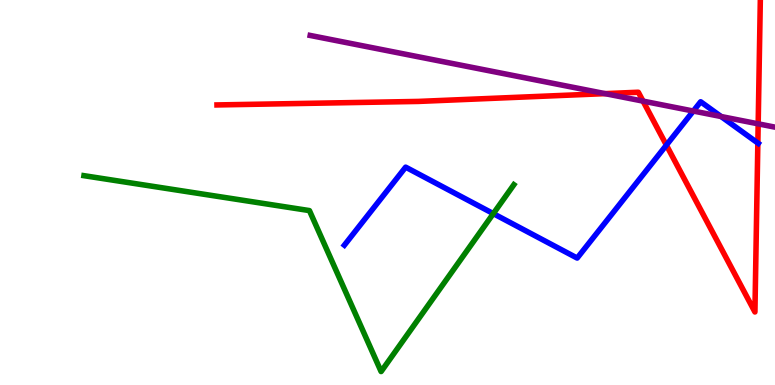[{'lines': ['blue', 'red'], 'intersections': [{'x': 8.6, 'y': 6.23}, {'x': 9.78, 'y': 6.28}]}, {'lines': ['green', 'red'], 'intersections': []}, {'lines': ['purple', 'red'], 'intersections': [{'x': 7.81, 'y': 7.57}, {'x': 8.3, 'y': 7.37}, {'x': 9.78, 'y': 6.78}]}, {'lines': ['blue', 'green'], 'intersections': [{'x': 6.37, 'y': 4.45}]}, {'lines': ['blue', 'purple'], 'intersections': [{'x': 8.95, 'y': 7.12}, {'x': 9.3, 'y': 6.97}]}, {'lines': ['green', 'purple'], 'intersections': []}]